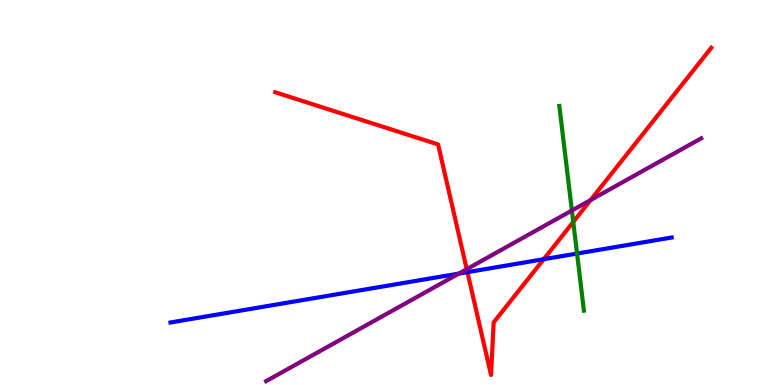[{'lines': ['blue', 'red'], 'intersections': [{'x': 6.03, 'y': 2.93}, {'x': 7.02, 'y': 3.27}]}, {'lines': ['green', 'red'], 'intersections': [{'x': 7.4, 'y': 4.24}]}, {'lines': ['purple', 'red'], 'intersections': [{'x': 6.02, 'y': 3.01}, {'x': 7.62, 'y': 4.8}]}, {'lines': ['blue', 'green'], 'intersections': [{'x': 7.45, 'y': 3.41}]}, {'lines': ['blue', 'purple'], 'intersections': [{'x': 5.92, 'y': 2.89}]}, {'lines': ['green', 'purple'], 'intersections': [{'x': 7.38, 'y': 4.53}]}]